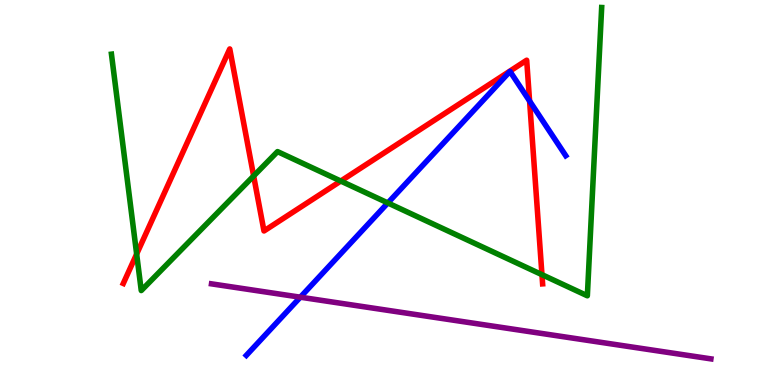[{'lines': ['blue', 'red'], 'intersections': [{'x': 6.83, 'y': 7.38}]}, {'lines': ['green', 'red'], 'intersections': [{'x': 1.76, 'y': 3.4}, {'x': 3.27, 'y': 5.43}, {'x': 4.4, 'y': 5.3}, {'x': 6.99, 'y': 2.87}]}, {'lines': ['purple', 'red'], 'intersections': []}, {'lines': ['blue', 'green'], 'intersections': [{'x': 5.0, 'y': 4.73}]}, {'lines': ['blue', 'purple'], 'intersections': [{'x': 3.88, 'y': 2.28}]}, {'lines': ['green', 'purple'], 'intersections': []}]